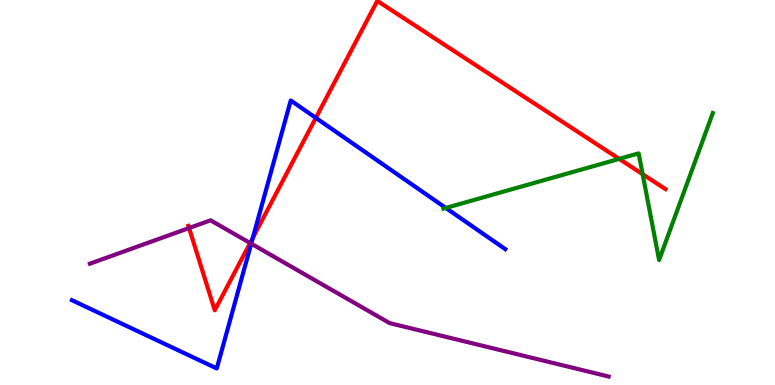[{'lines': ['blue', 'red'], 'intersections': [{'x': 3.26, 'y': 3.82}, {'x': 4.08, 'y': 6.94}]}, {'lines': ['green', 'red'], 'intersections': [{'x': 7.99, 'y': 5.87}, {'x': 8.29, 'y': 5.48}]}, {'lines': ['purple', 'red'], 'intersections': [{'x': 2.44, 'y': 4.08}, {'x': 3.23, 'y': 3.69}]}, {'lines': ['blue', 'green'], 'intersections': [{'x': 5.75, 'y': 4.6}]}, {'lines': ['blue', 'purple'], 'intersections': [{'x': 3.24, 'y': 3.67}]}, {'lines': ['green', 'purple'], 'intersections': []}]